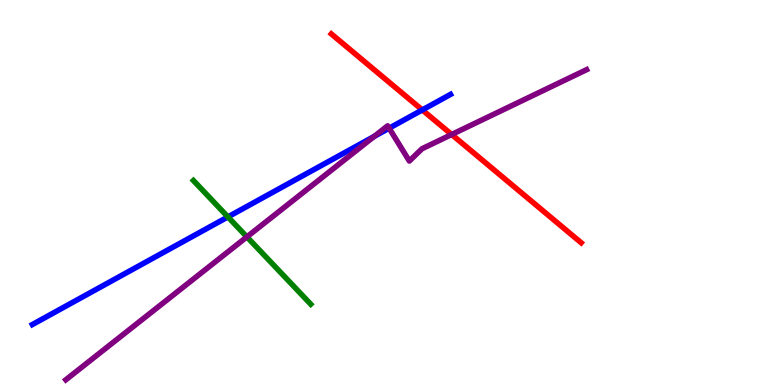[{'lines': ['blue', 'red'], 'intersections': [{'x': 5.45, 'y': 7.14}]}, {'lines': ['green', 'red'], 'intersections': []}, {'lines': ['purple', 'red'], 'intersections': [{'x': 5.83, 'y': 6.51}]}, {'lines': ['blue', 'green'], 'intersections': [{'x': 2.94, 'y': 4.37}]}, {'lines': ['blue', 'purple'], 'intersections': [{'x': 4.83, 'y': 6.46}, {'x': 5.02, 'y': 6.67}]}, {'lines': ['green', 'purple'], 'intersections': [{'x': 3.19, 'y': 3.85}]}]